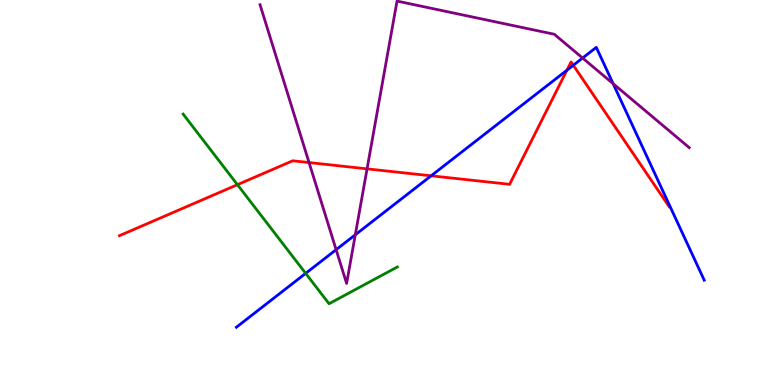[{'lines': ['blue', 'red'], 'intersections': [{'x': 5.56, 'y': 5.43}, {'x': 7.32, 'y': 8.18}, {'x': 7.4, 'y': 8.3}]}, {'lines': ['green', 'red'], 'intersections': [{'x': 3.06, 'y': 5.2}]}, {'lines': ['purple', 'red'], 'intersections': [{'x': 3.99, 'y': 5.78}, {'x': 4.74, 'y': 5.61}]}, {'lines': ['blue', 'green'], 'intersections': [{'x': 3.94, 'y': 2.9}]}, {'lines': ['blue', 'purple'], 'intersections': [{'x': 4.34, 'y': 3.51}, {'x': 4.58, 'y': 3.9}, {'x': 7.52, 'y': 8.49}, {'x': 7.91, 'y': 7.83}]}, {'lines': ['green', 'purple'], 'intersections': []}]